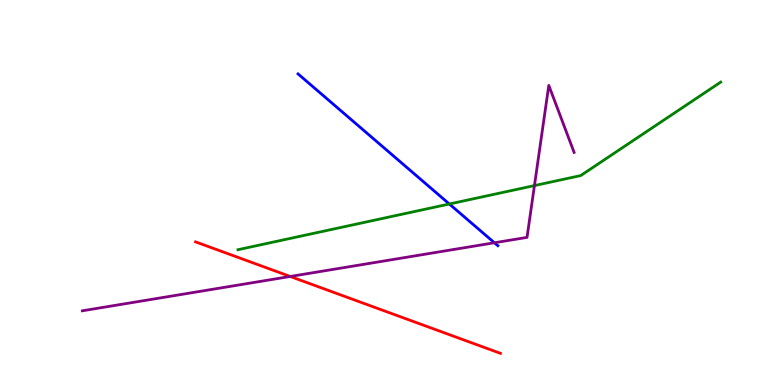[{'lines': ['blue', 'red'], 'intersections': []}, {'lines': ['green', 'red'], 'intersections': []}, {'lines': ['purple', 'red'], 'intersections': [{'x': 3.74, 'y': 2.82}]}, {'lines': ['blue', 'green'], 'intersections': [{'x': 5.8, 'y': 4.7}]}, {'lines': ['blue', 'purple'], 'intersections': [{'x': 6.38, 'y': 3.69}]}, {'lines': ['green', 'purple'], 'intersections': [{'x': 6.9, 'y': 5.18}]}]